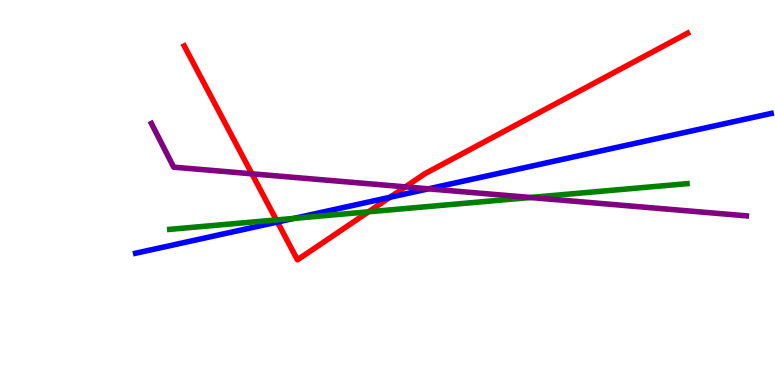[{'lines': ['blue', 'red'], 'intersections': [{'x': 3.58, 'y': 4.23}, {'x': 5.03, 'y': 4.88}]}, {'lines': ['green', 'red'], 'intersections': [{'x': 3.57, 'y': 4.29}, {'x': 4.76, 'y': 4.5}]}, {'lines': ['purple', 'red'], 'intersections': [{'x': 3.25, 'y': 5.49}, {'x': 5.23, 'y': 5.15}]}, {'lines': ['blue', 'green'], 'intersections': [{'x': 3.8, 'y': 4.33}]}, {'lines': ['blue', 'purple'], 'intersections': [{'x': 5.53, 'y': 5.1}]}, {'lines': ['green', 'purple'], 'intersections': [{'x': 6.84, 'y': 4.87}]}]